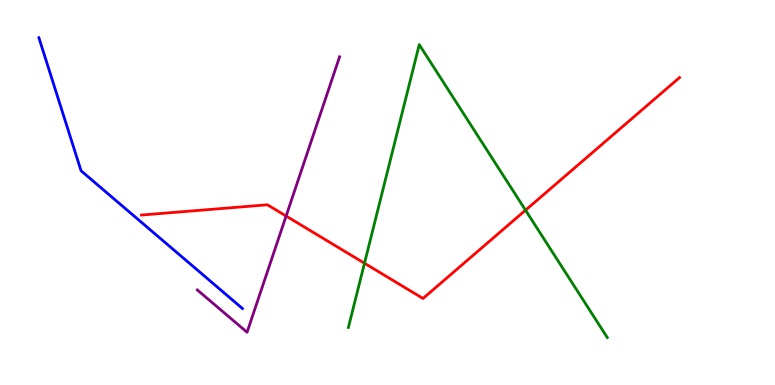[{'lines': ['blue', 'red'], 'intersections': []}, {'lines': ['green', 'red'], 'intersections': [{'x': 4.7, 'y': 3.16}, {'x': 6.78, 'y': 4.54}]}, {'lines': ['purple', 'red'], 'intersections': [{'x': 3.69, 'y': 4.39}]}, {'lines': ['blue', 'green'], 'intersections': []}, {'lines': ['blue', 'purple'], 'intersections': []}, {'lines': ['green', 'purple'], 'intersections': []}]